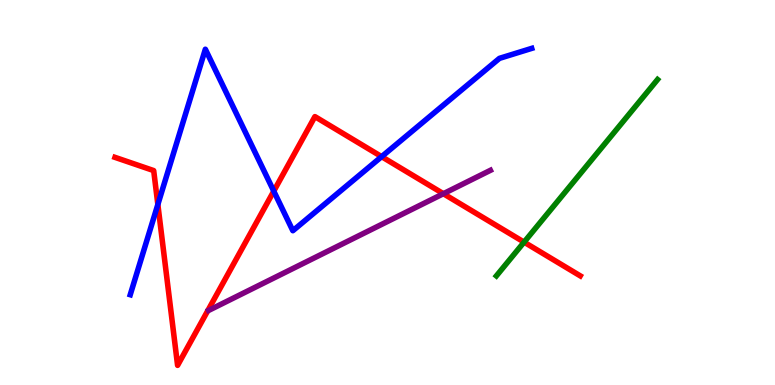[{'lines': ['blue', 'red'], 'intersections': [{'x': 2.04, 'y': 4.69}, {'x': 3.53, 'y': 5.04}, {'x': 4.92, 'y': 5.93}]}, {'lines': ['green', 'red'], 'intersections': [{'x': 6.76, 'y': 3.71}]}, {'lines': ['purple', 'red'], 'intersections': [{'x': 5.72, 'y': 4.97}]}, {'lines': ['blue', 'green'], 'intersections': []}, {'lines': ['blue', 'purple'], 'intersections': []}, {'lines': ['green', 'purple'], 'intersections': []}]